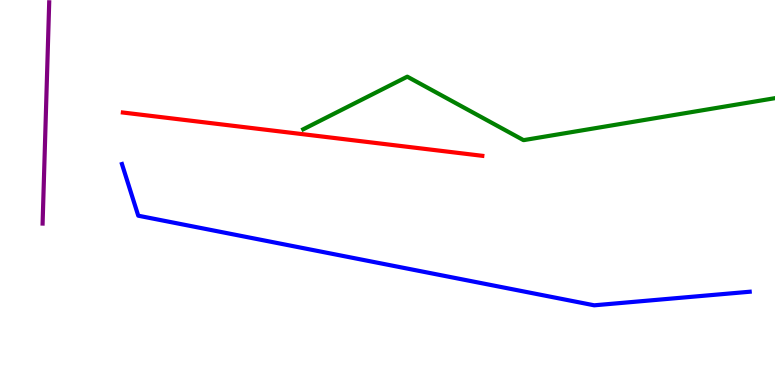[{'lines': ['blue', 'red'], 'intersections': []}, {'lines': ['green', 'red'], 'intersections': []}, {'lines': ['purple', 'red'], 'intersections': []}, {'lines': ['blue', 'green'], 'intersections': []}, {'lines': ['blue', 'purple'], 'intersections': []}, {'lines': ['green', 'purple'], 'intersections': []}]